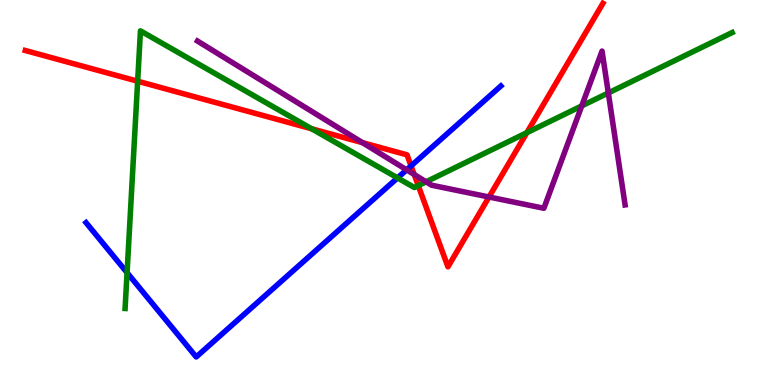[{'lines': ['blue', 'red'], 'intersections': [{'x': 5.3, 'y': 5.69}]}, {'lines': ['green', 'red'], 'intersections': [{'x': 1.78, 'y': 7.89}, {'x': 4.02, 'y': 6.66}, {'x': 5.4, 'y': 5.18}, {'x': 6.8, 'y': 6.55}]}, {'lines': ['purple', 'red'], 'intersections': [{'x': 4.68, 'y': 6.29}, {'x': 5.34, 'y': 5.47}, {'x': 6.31, 'y': 4.88}]}, {'lines': ['blue', 'green'], 'intersections': [{'x': 1.64, 'y': 2.92}, {'x': 5.13, 'y': 5.38}]}, {'lines': ['blue', 'purple'], 'intersections': [{'x': 5.25, 'y': 5.59}]}, {'lines': ['green', 'purple'], 'intersections': [{'x': 5.5, 'y': 5.28}, {'x': 7.51, 'y': 7.25}, {'x': 7.85, 'y': 7.59}]}]